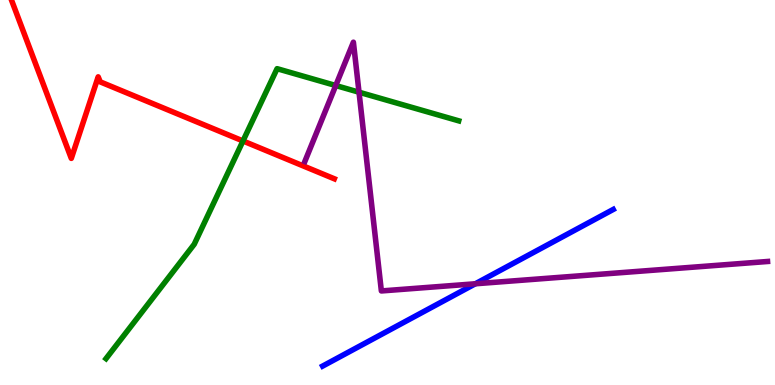[{'lines': ['blue', 'red'], 'intersections': []}, {'lines': ['green', 'red'], 'intersections': [{'x': 3.14, 'y': 6.34}]}, {'lines': ['purple', 'red'], 'intersections': []}, {'lines': ['blue', 'green'], 'intersections': []}, {'lines': ['blue', 'purple'], 'intersections': [{'x': 6.13, 'y': 2.63}]}, {'lines': ['green', 'purple'], 'intersections': [{'x': 4.33, 'y': 7.78}, {'x': 4.63, 'y': 7.61}]}]